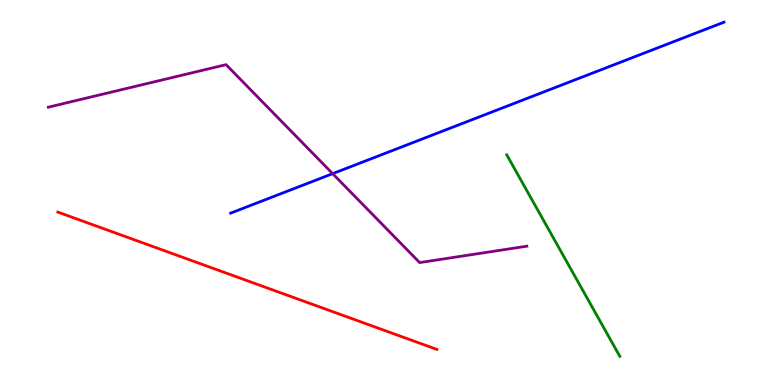[{'lines': ['blue', 'red'], 'intersections': []}, {'lines': ['green', 'red'], 'intersections': []}, {'lines': ['purple', 'red'], 'intersections': []}, {'lines': ['blue', 'green'], 'intersections': []}, {'lines': ['blue', 'purple'], 'intersections': [{'x': 4.29, 'y': 5.49}]}, {'lines': ['green', 'purple'], 'intersections': []}]